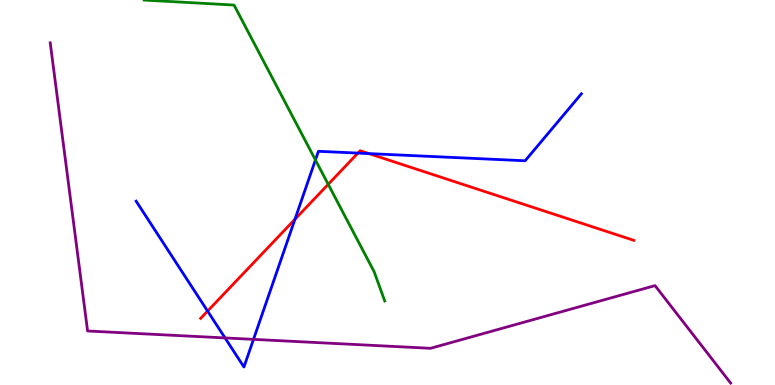[{'lines': ['blue', 'red'], 'intersections': [{'x': 2.68, 'y': 1.92}, {'x': 3.81, 'y': 4.3}, {'x': 4.62, 'y': 6.02}, {'x': 4.76, 'y': 6.01}]}, {'lines': ['green', 'red'], 'intersections': [{'x': 4.24, 'y': 5.21}]}, {'lines': ['purple', 'red'], 'intersections': []}, {'lines': ['blue', 'green'], 'intersections': [{'x': 4.07, 'y': 5.85}]}, {'lines': ['blue', 'purple'], 'intersections': [{'x': 2.9, 'y': 1.22}, {'x': 3.27, 'y': 1.19}]}, {'lines': ['green', 'purple'], 'intersections': []}]